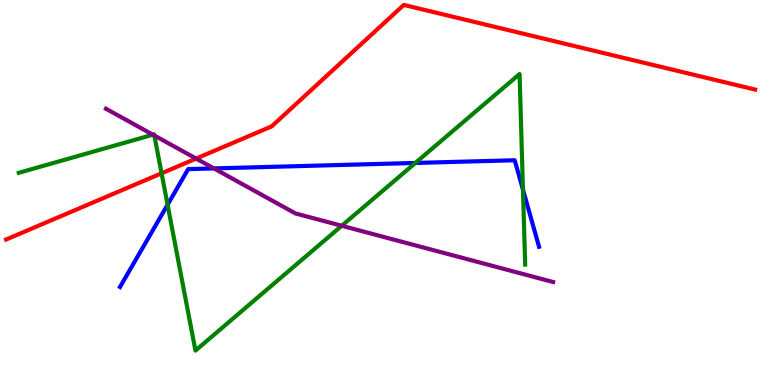[{'lines': ['blue', 'red'], 'intersections': []}, {'lines': ['green', 'red'], 'intersections': [{'x': 2.08, 'y': 5.5}]}, {'lines': ['purple', 'red'], 'intersections': [{'x': 2.53, 'y': 5.88}]}, {'lines': ['blue', 'green'], 'intersections': [{'x': 2.16, 'y': 4.68}, {'x': 5.36, 'y': 5.77}, {'x': 6.75, 'y': 5.07}]}, {'lines': ['blue', 'purple'], 'intersections': [{'x': 2.76, 'y': 5.63}]}, {'lines': ['green', 'purple'], 'intersections': [{'x': 1.97, 'y': 6.5}, {'x': 1.99, 'y': 6.48}, {'x': 4.41, 'y': 4.14}]}]